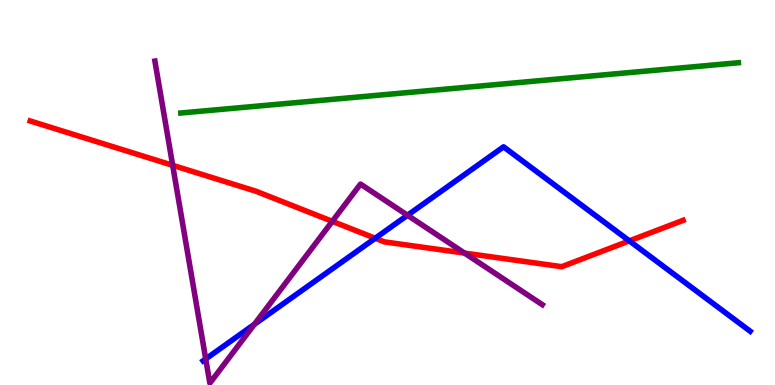[{'lines': ['blue', 'red'], 'intersections': [{'x': 4.84, 'y': 3.81}, {'x': 8.12, 'y': 3.74}]}, {'lines': ['green', 'red'], 'intersections': []}, {'lines': ['purple', 'red'], 'intersections': [{'x': 2.23, 'y': 5.71}, {'x': 4.29, 'y': 4.25}, {'x': 5.99, 'y': 3.43}]}, {'lines': ['blue', 'green'], 'intersections': []}, {'lines': ['blue', 'purple'], 'intersections': [{'x': 2.65, 'y': 0.676}, {'x': 3.28, 'y': 1.58}, {'x': 5.26, 'y': 4.41}]}, {'lines': ['green', 'purple'], 'intersections': []}]